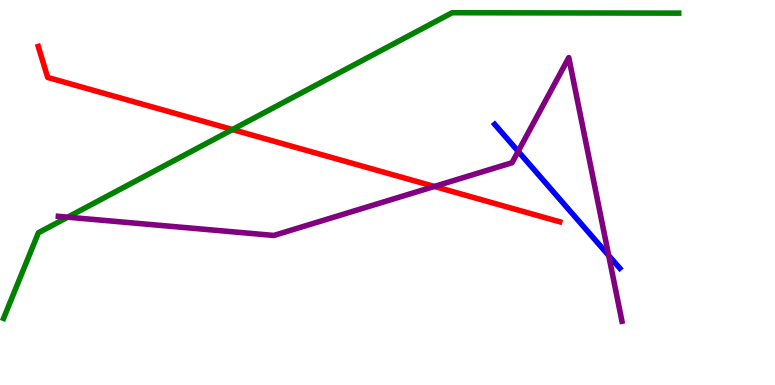[{'lines': ['blue', 'red'], 'intersections': []}, {'lines': ['green', 'red'], 'intersections': [{'x': 3.0, 'y': 6.64}]}, {'lines': ['purple', 'red'], 'intersections': [{'x': 5.6, 'y': 5.16}]}, {'lines': ['blue', 'green'], 'intersections': []}, {'lines': ['blue', 'purple'], 'intersections': [{'x': 6.69, 'y': 6.07}, {'x': 7.85, 'y': 3.36}]}, {'lines': ['green', 'purple'], 'intersections': [{'x': 0.873, 'y': 4.36}]}]